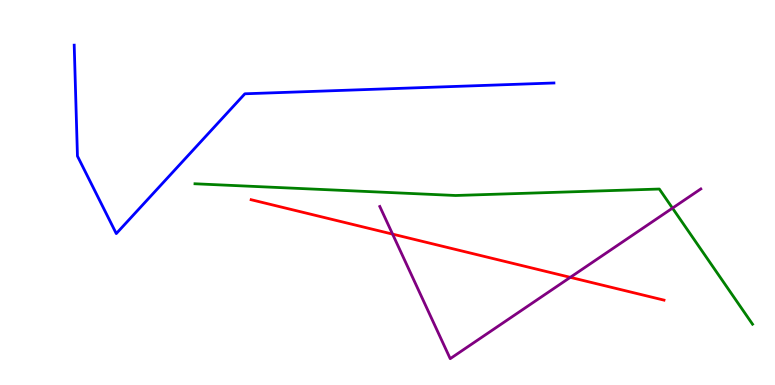[{'lines': ['blue', 'red'], 'intersections': []}, {'lines': ['green', 'red'], 'intersections': []}, {'lines': ['purple', 'red'], 'intersections': [{'x': 5.07, 'y': 3.92}, {'x': 7.36, 'y': 2.8}]}, {'lines': ['blue', 'green'], 'intersections': []}, {'lines': ['blue', 'purple'], 'intersections': []}, {'lines': ['green', 'purple'], 'intersections': [{'x': 8.68, 'y': 4.59}]}]